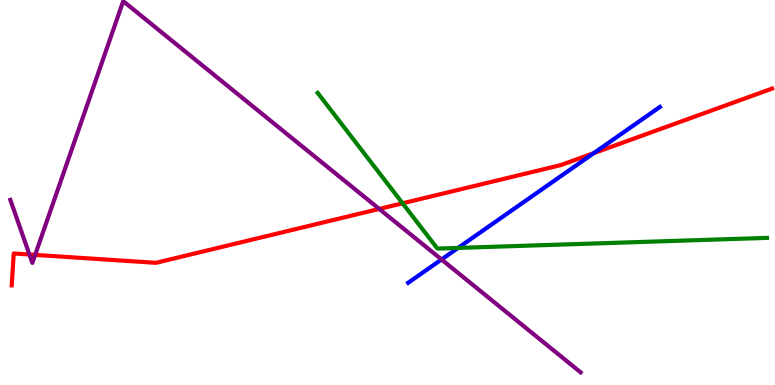[{'lines': ['blue', 'red'], 'intersections': [{'x': 7.66, 'y': 6.02}]}, {'lines': ['green', 'red'], 'intersections': [{'x': 5.19, 'y': 4.72}]}, {'lines': ['purple', 'red'], 'intersections': [{'x': 0.38, 'y': 3.39}, {'x': 0.454, 'y': 3.38}, {'x': 4.89, 'y': 4.57}]}, {'lines': ['blue', 'green'], 'intersections': [{'x': 5.91, 'y': 3.56}]}, {'lines': ['blue', 'purple'], 'intersections': [{'x': 5.7, 'y': 3.26}]}, {'lines': ['green', 'purple'], 'intersections': []}]